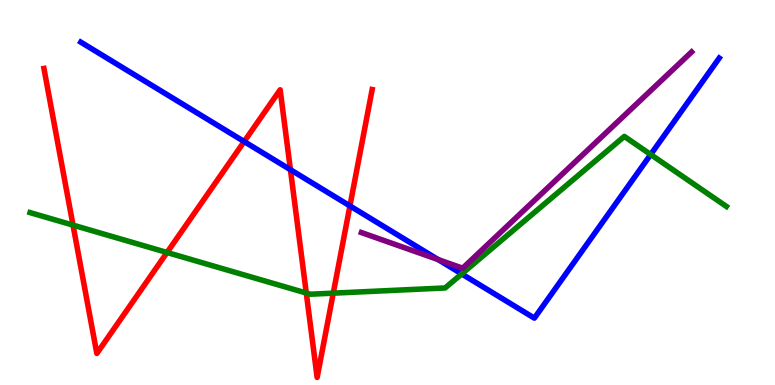[{'lines': ['blue', 'red'], 'intersections': [{'x': 3.15, 'y': 6.32}, {'x': 3.75, 'y': 5.59}, {'x': 4.52, 'y': 4.65}]}, {'lines': ['green', 'red'], 'intersections': [{'x': 0.942, 'y': 4.15}, {'x': 2.16, 'y': 3.44}, {'x': 3.95, 'y': 2.39}, {'x': 4.3, 'y': 2.39}]}, {'lines': ['purple', 'red'], 'intersections': []}, {'lines': ['blue', 'green'], 'intersections': [{'x': 5.96, 'y': 2.89}, {'x': 8.4, 'y': 5.99}]}, {'lines': ['blue', 'purple'], 'intersections': [{'x': 5.65, 'y': 3.26}]}, {'lines': ['green', 'purple'], 'intersections': []}]